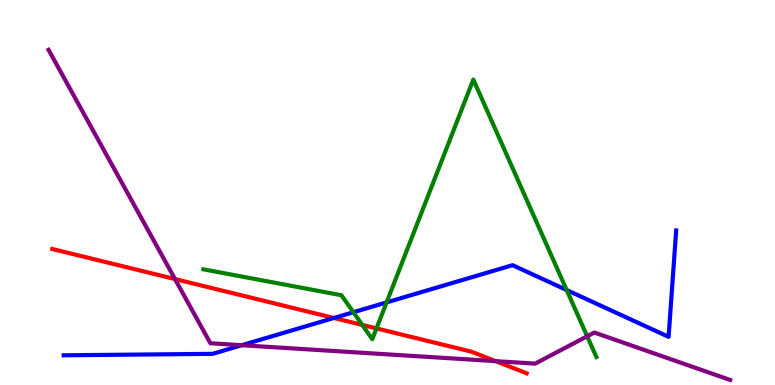[{'lines': ['blue', 'red'], 'intersections': [{'x': 4.31, 'y': 1.74}]}, {'lines': ['green', 'red'], 'intersections': [{'x': 4.67, 'y': 1.56}, {'x': 4.86, 'y': 1.47}]}, {'lines': ['purple', 'red'], 'intersections': [{'x': 2.26, 'y': 2.75}, {'x': 6.4, 'y': 0.62}]}, {'lines': ['blue', 'green'], 'intersections': [{'x': 4.56, 'y': 1.89}, {'x': 4.99, 'y': 2.15}, {'x': 7.31, 'y': 2.47}]}, {'lines': ['blue', 'purple'], 'intersections': [{'x': 3.12, 'y': 1.03}]}, {'lines': ['green', 'purple'], 'intersections': [{'x': 7.58, 'y': 1.27}]}]